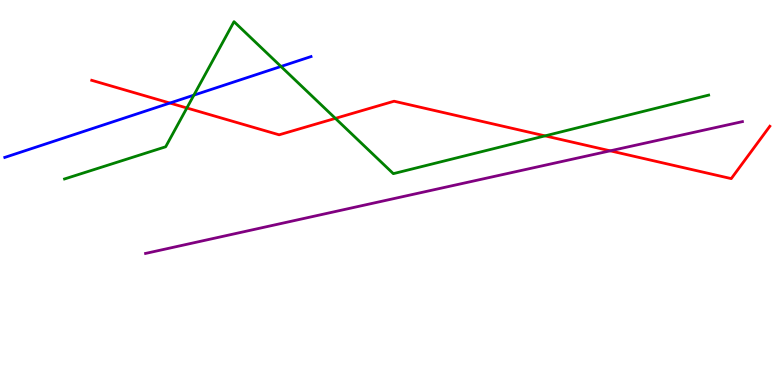[{'lines': ['blue', 'red'], 'intersections': [{'x': 2.19, 'y': 7.32}]}, {'lines': ['green', 'red'], 'intersections': [{'x': 2.41, 'y': 7.2}, {'x': 4.33, 'y': 6.93}, {'x': 7.03, 'y': 6.47}]}, {'lines': ['purple', 'red'], 'intersections': [{'x': 7.87, 'y': 6.08}]}, {'lines': ['blue', 'green'], 'intersections': [{'x': 2.5, 'y': 7.53}, {'x': 3.63, 'y': 8.27}]}, {'lines': ['blue', 'purple'], 'intersections': []}, {'lines': ['green', 'purple'], 'intersections': []}]